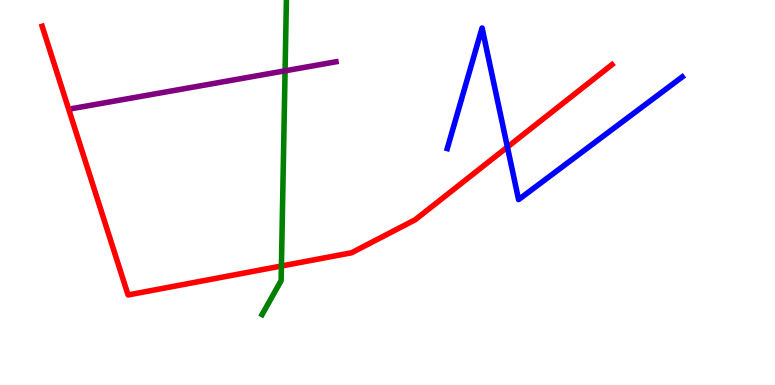[{'lines': ['blue', 'red'], 'intersections': [{'x': 6.55, 'y': 6.18}]}, {'lines': ['green', 'red'], 'intersections': [{'x': 3.63, 'y': 3.09}]}, {'lines': ['purple', 'red'], 'intersections': []}, {'lines': ['blue', 'green'], 'intersections': []}, {'lines': ['blue', 'purple'], 'intersections': []}, {'lines': ['green', 'purple'], 'intersections': [{'x': 3.68, 'y': 8.16}]}]